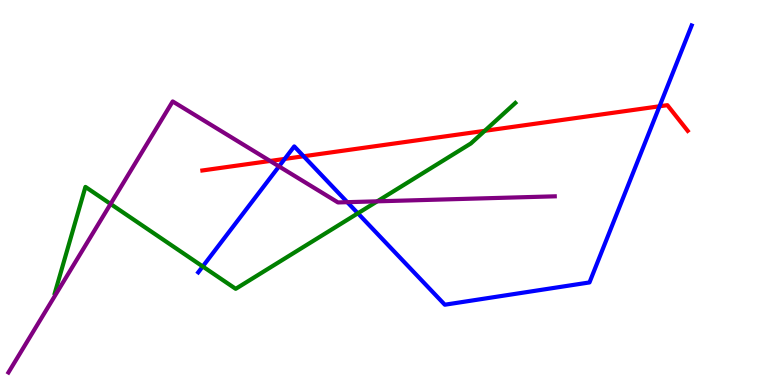[{'lines': ['blue', 'red'], 'intersections': [{'x': 3.67, 'y': 5.87}, {'x': 3.92, 'y': 5.94}, {'x': 8.51, 'y': 7.24}]}, {'lines': ['green', 'red'], 'intersections': [{'x': 6.25, 'y': 6.6}]}, {'lines': ['purple', 'red'], 'intersections': [{'x': 3.49, 'y': 5.82}]}, {'lines': ['blue', 'green'], 'intersections': [{'x': 2.62, 'y': 3.08}, {'x': 4.62, 'y': 4.46}]}, {'lines': ['blue', 'purple'], 'intersections': [{'x': 3.6, 'y': 5.68}, {'x': 4.48, 'y': 4.75}]}, {'lines': ['green', 'purple'], 'intersections': [{'x': 1.43, 'y': 4.7}, {'x': 4.87, 'y': 4.77}]}]